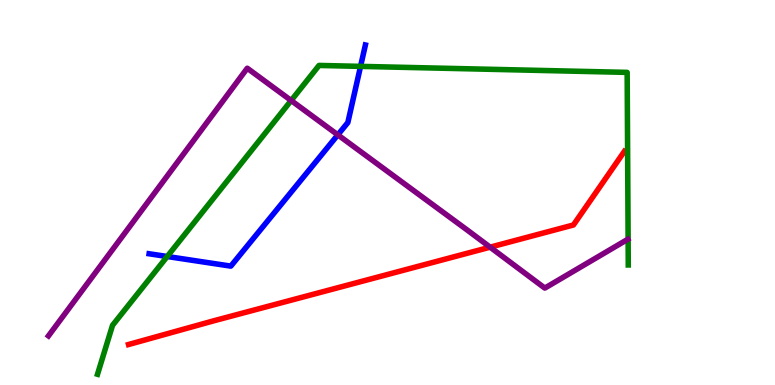[{'lines': ['blue', 'red'], 'intersections': []}, {'lines': ['green', 'red'], 'intersections': []}, {'lines': ['purple', 'red'], 'intersections': [{'x': 6.32, 'y': 3.58}]}, {'lines': ['blue', 'green'], 'intersections': [{'x': 2.16, 'y': 3.34}, {'x': 4.65, 'y': 8.28}]}, {'lines': ['blue', 'purple'], 'intersections': [{'x': 4.36, 'y': 6.5}]}, {'lines': ['green', 'purple'], 'intersections': [{'x': 3.76, 'y': 7.39}]}]